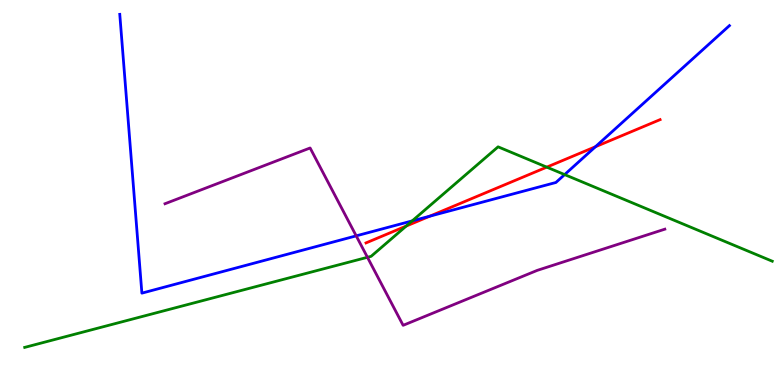[{'lines': ['blue', 'red'], 'intersections': [{'x': 5.54, 'y': 4.38}, {'x': 7.68, 'y': 6.19}]}, {'lines': ['green', 'red'], 'intersections': [{'x': 5.24, 'y': 4.13}, {'x': 7.05, 'y': 5.66}]}, {'lines': ['purple', 'red'], 'intersections': []}, {'lines': ['blue', 'green'], 'intersections': [{'x': 5.32, 'y': 4.26}, {'x': 7.29, 'y': 5.47}]}, {'lines': ['blue', 'purple'], 'intersections': [{'x': 4.6, 'y': 3.87}]}, {'lines': ['green', 'purple'], 'intersections': [{'x': 4.74, 'y': 3.32}]}]